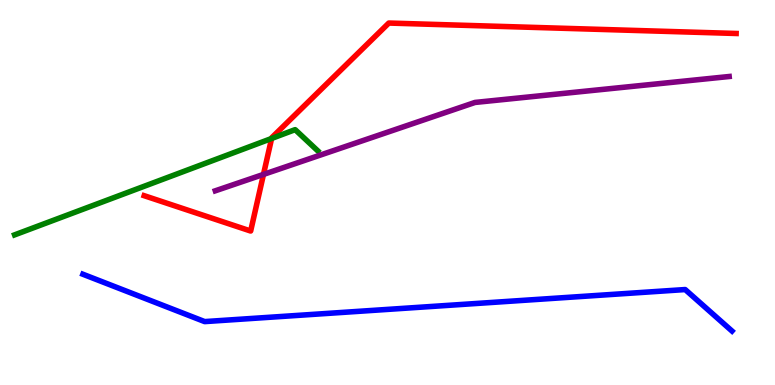[{'lines': ['blue', 'red'], 'intersections': []}, {'lines': ['green', 'red'], 'intersections': [{'x': 3.5, 'y': 6.4}]}, {'lines': ['purple', 'red'], 'intersections': [{'x': 3.4, 'y': 5.47}]}, {'lines': ['blue', 'green'], 'intersections': []}, {'lines': ['blue', 'purple'], 'intersections': []}, {'lines': ['green', 'purple'], 'intersections': []}]